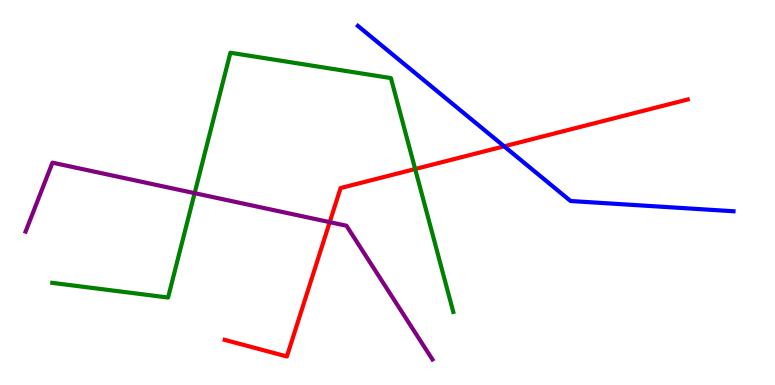[{'lines': ['blue', 'red'], 'intersections': [{'x': 6.51, 'y': 6.2}]}, {'lines': ['green', 'red'], 'intersections': [{'x': 5.36, 'y': 5.61}]}, {'lines': ['purple', 'red'], 'intersections': [{'x': 4.25, 'y': 4.23}]}, {'lines': ['blue', 'green'], 'intersections': []}, {'lines': ['blue', 'purple'], 'intersections': []}, {'lines': ['green', 'purple'], 'intersections': [{'x': 2.51, 'y': 4.98}]}]